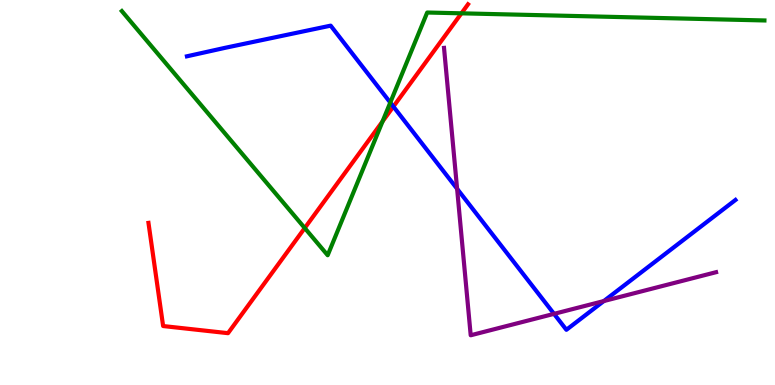[{'lines': ['blue', 'red'], 'intersections': [{'x': 5.08, 'y': 7.23}]}, {'lines': ['green', 'red'], 'intersections': [{'x': 3.93, 'y': 4.08}, {'x': 4.94, 'y': 6.85}, {'x': 5.95, 'y': 9.65}]}, {'lines': ['purple', 'red'], 'intersections': []}, {'lines': ['blue', 'green'], 'intersections': [{'x': 5.04, 'y': 7.34}]}, {'lines': ['blue', 'purple'], 'intersections': [{'x': 5.9, 'y': 5.1}, {'x': 7.15, 'y': 1.85}, {'x': 7.79, 'y': 2.18}]}, {'lines': ['green', 'purple'], 'intersections': []}]